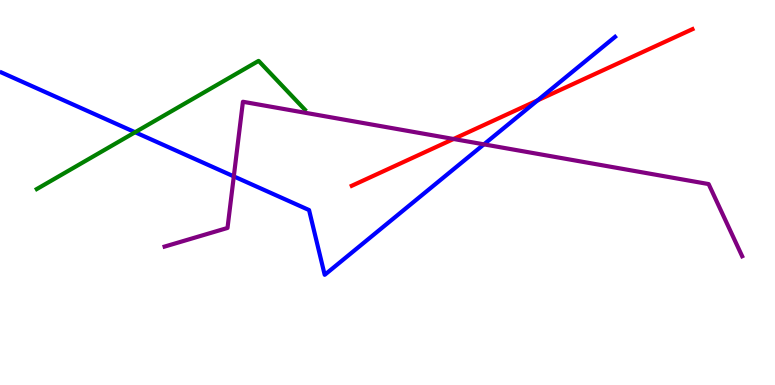[{'lines': ['blue', 'red'], 'intersections': [{'x': 6.94, 'y': 7.39}]}, {'lines': ['green', 'red'], 'intersections': []}, {'lines': ['purple', 'red'], 'intersections': [{'x': 5.85, 'y': 6.39}]}, {'lines': ['blue', 'green'], 'intersections': [{'x': 1.74, 'y': 6.57}]}, {'lines': ['blue', 'purple'], 'intersections': [{'x': 3.02, 'y': 5.42}, {'x': 6.24, 'y': 6.25}]}, {'lines': ['green', 'purple'], 'intersections': []}]